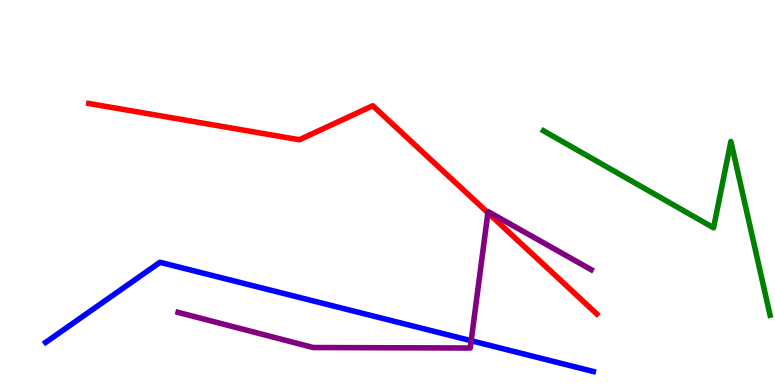[{'lines': ['blue', 'red'], 'intersections': []}, {'lines': ['green', 'red'], 'intersections': []}, {'lines': ['purple', 'red'], 'intersections': [{'x': 6.3, 'y': 4.47}]}, {'lines': ['blue', 'green'], 'intersections': []}, {'lines': ['blue', 'purple'], 'intersections': [{'x': 6.08, 'y': 1.15}]}, {'lines': ['green', 'purple'], 'intersections': []}]